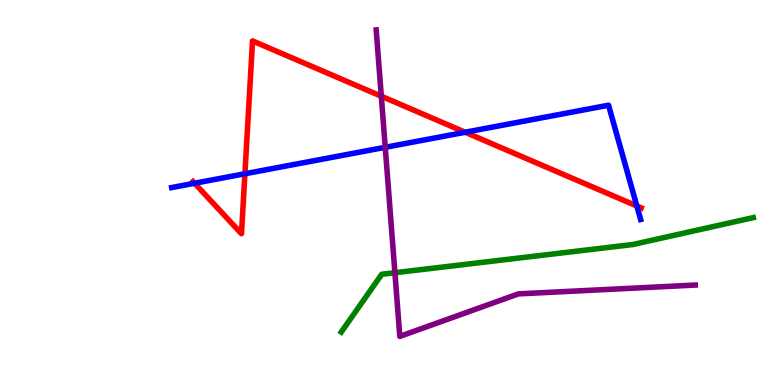[{'lines': ['blue', 'red'], 'intersections': [{'x': 2.51, 'y': 5.24}, {'x': 3.16, 'y': 5.49}, {'x': 6.0, 'y': 6.57}, {'x': 8.22, 'y': 4.65}]}, {'lines': ['green', 'red'], 'intersections': []}, {'lines': ['purple', 'red'], 'intersections': [{'x': 4.92, 'y': 7.5}]}, {'lines': ['blue', 'green'], 'intersections': []}, {'lines': ['blue', 'purple'], 'intersections': [{'x': 4.97, 'y': 6.17}]}, {'lines': ['green', 'purple'], 'intersections': [{'x': 5.1, 'y': 2.92}]}]